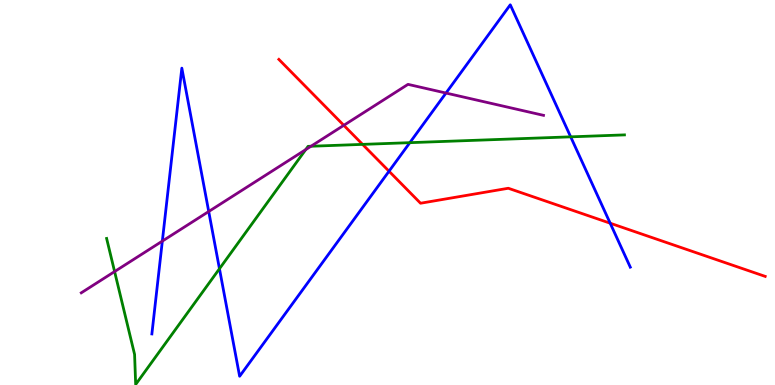[{'lines': ['blue', 'red'], 'intersections': [{'x': 5.02, 'y': 5.55}, {'x': 7.87, 'y': 4.2}]}, {'lines': ['green', 'red'], 'intersections': [{'x': 4.68, 'y': 6.25}]}, {'lines': ['purple', 'red'], 'intersections': [{'x': 4.44, 'y': 6.74}]}, {'lines': ['blue', 'green'], 'intersections': [{'x': 2.83, 'y': 3.02}, {'x': 5.29, 'y': 6.29}, {'x': 7.36, 'y': 6.45}]}, {'lines': ['blue', 'purple'], 'intersections': [{'x': 2.09, 'y': 3.74}, {'x': 2.69, 'y': 4.51}, {'x': 5.75, 'y': 7.58}]}, {'lines': ['green', 'purple'], 'intersections': [{'x': 1.48, 'y': 2.95}, {'x': 3.94, 'y': 6.11}, {'x': 4.01, 'y': 6.2}]}]